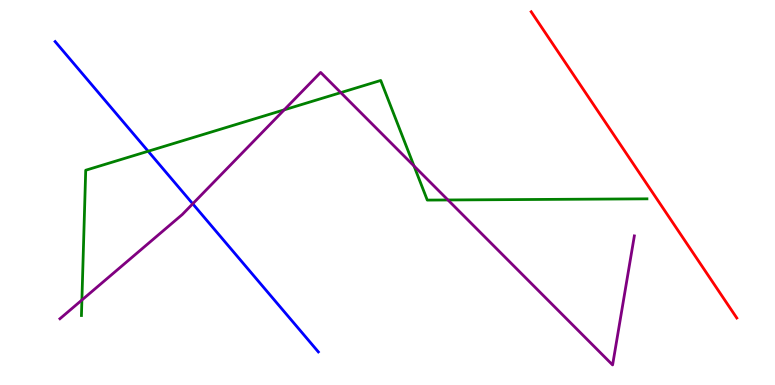[{'lines': ['blue', 'red'], 'intersections': []}, {'lines': ['green', 'red'], 'intersections': []}, {'lines': ['purple', 'red'], 'intersections': []}, {'lines': ['blue', 'green'], 'intersections': [{'x': 1.91, 'y': 6.07}]}, {'lines': ['blue', 'purple'], 'intersections': [{'x': 2.49, 'y': 4.71}]}, {'lines': ['green', 'purple'], 'intersections': [{'x': 1.06, 'y': 2.21}, {'x': 3.67, 'y': 7.15}, {'x': 4.4, 'y': 7.59}, {'x': 5.34, 'y': 5.69}, {'x': 5.78, 'y': 4.81}]}]